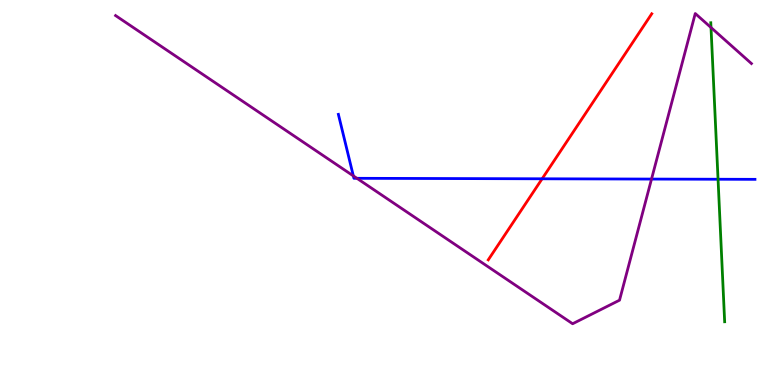[{'lines': ['blue', 'red'], 'intersections': [{'x': 7.0, 'y': 5.36}]}, {'lines': ['green', 'red'], 'intersections': []}, {'lines': ['purple', 'red'], 'intersections': []}, {'lines': ['blue', 'green'], 'intersections': [{'x': 9.27, 'y': 5.34}]}, {'lines': ['blue', 'purple'], 'intersections': [{'x': 4.56, 'y': 5.43}, {'x': 4.61, 'y': 5.37}, {'x': 8.41, 'y': 5.35}]}, {'lines': ['green', 'purple'], 'intersections': [{'x': 9.17, 'y': 9.28}]}]